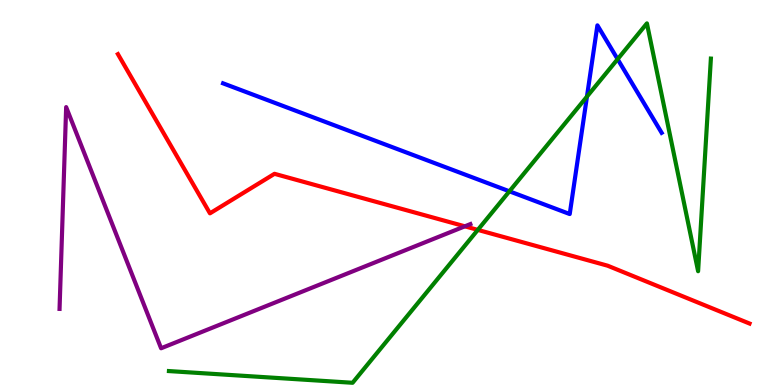[{'lines': ['blue', 'red'], 'intersections': []}, {'lines': ['green', 'red'], 'intersections': [{'x': 6.17, 'y': 4.03}]}, {'lines': ['purple', 'red'], 'intersections': [{'x': 6.0, 'y': 4.12}]}, {'lines': ['blue', 'green'], 'intersections': [{'x': 6.57, 'y': 5.03}, {'x': 7.57, 'y': 7.49}, {'x': 7.97, 'y': 8.46}]}, {'lines': ['blue', 'purple'], 'intersections': []}, {'lines': ['green', 'purple'], 'intersections': []}]